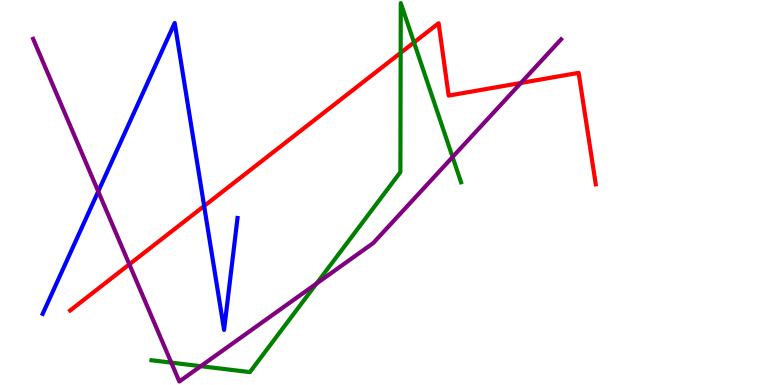[{'lines': ['blue', 'red'], 'intersections': [{'x': 2.63, 'y': 4.65}]}, {'lines': ['green', 'red'], 'intersections': [{'x': 5.17, 'y': 8.63}, {'x': 5.34, 'y': 8.9}]}, {'lines': ['purple', 'red'], 'intersections': [{'x': 1.67, 'y': 3.13}, {'x': 6.72, 'y': 7.85}]}, {'lines': ['blue', 'green'], 'intersections': []}, {'lines': ['blue', 'purple'], 'intersections': [{'x': 1.27, 'y': 5.03}]}, {'lines': ['green', 'purple'], 'intersections': [{'x': 2.21, 'y': 0.581}, {'x': 2.59, 'y': 0.489}, {'x': 4.08, 'y': 2.64}, {'x': 5.84, 'y': 5.92}]}]